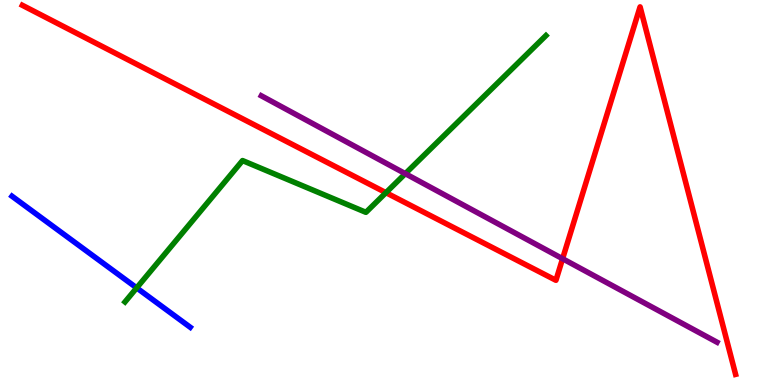[{'lines': ['blue', 'red'], 'intersections': []}, {'lines': ['green', 'red'], 'intersections': [{'x': 4.98, 'y': 5.0}]}, {'lines': ['purple', 'red'], 'intersections': [{'x': 7.26, 'y': 3.28}]}, {'lines': ['blue', 'green'], 'intersections': [{'x': 1.76, 'y': 2.52}]}, {'lines': ['blue', 'purple'], 'intersections': []}, {'lines': ['green', 'purple'], 'intersections': [{'x': 5.23, 'y': 5.49}]}]